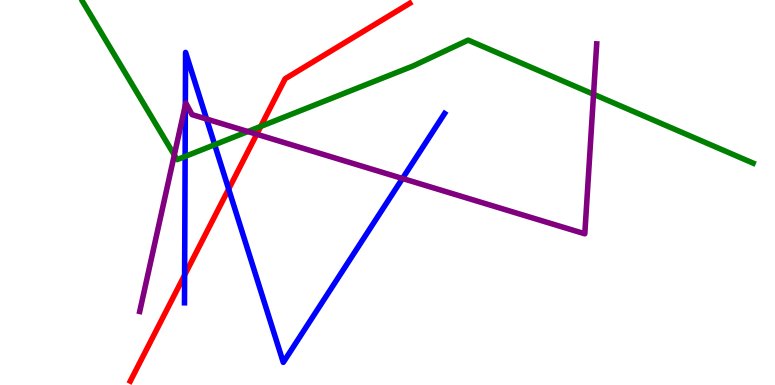[{'lines': ['blue', 'red'], 'intersections': [{'x': 2.38, 'y': 2.86}, {'x': 2.95, 'y': 5.09}]}, {'lines': ['green', 'red'], 'intersections': [{'x': 3.36, 'y': 6.72}]}, {'lines': ['purple', 'red'], 'intersections': [{'x': 3.31, 'y': 6.51}]}, {'lines': ['blue', 'green'], 'intersections': [{'x': 2.39, 'y': 5.94}, {'x': 2.77, 'y': 6.24}]}, {'lines': ['blue', 'purple'], 'intersections': [{'x': 2.39, 'y': 7.27}, {'x': 2.67, 'y': 6.91}, {'x': 5.19, 'y': 5.36}]}, {'lines': ['green', 'purple'], 'intersections': [{'x': 2.25, 'y': 5.97}, {'x': 3.2, 'y': 6.58}, {'x': 7.66, 'y': 7.55}]}]